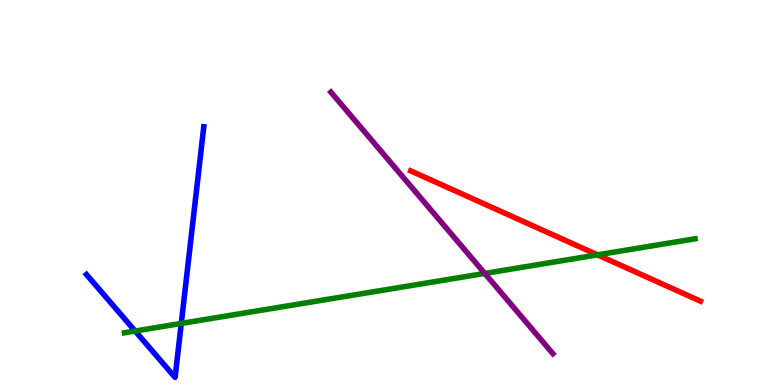[{'lines': ['blue', 'red'], 'intersections': []}, {'lines': ['green', 'red'], 'intersections': [{'x': 7.71, 'y': 3.38}]}, {'lines': ['purple', 'red'], 'intersections': []}, {'lines': ['blue', 'green'], 'intersections': [{'x': 1.74, 'y': 1.4}, {'x': 2.34, 'y': 1.6}]}, {'lines': ['blue', 'purple'], 'intersections': []}, {'lines': ['green', 'purple'], 'intersections': [{'x': 6.26, 'y': 2.9}]}]